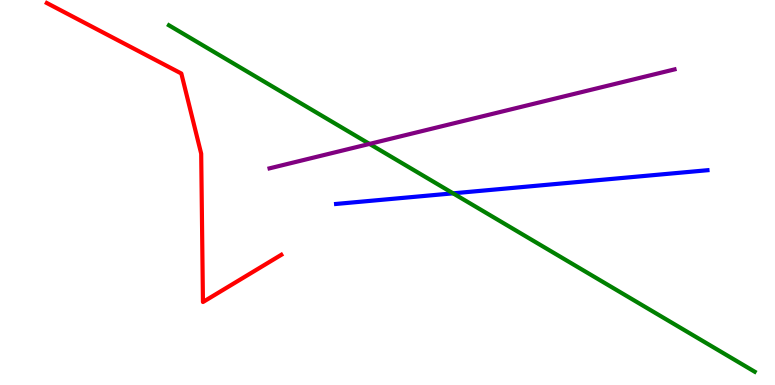[{'lines': ['blue', 'red'], 'intersections': []}, {'lines': ['green', 'red'], 'intersections': []}, {'lines': ['purple', 'red'], 'intersections': []}, {'lines': ['blue', 'green'], 'intersections': [{'x': 5.85, 'y': 4.98}]}, {'lines': ['blue', 'purple'], 'intersections': []}, {'lines': ['green', 'purple'], 'intersections': [{'x': 4.77, 'y': 6.26}]}]